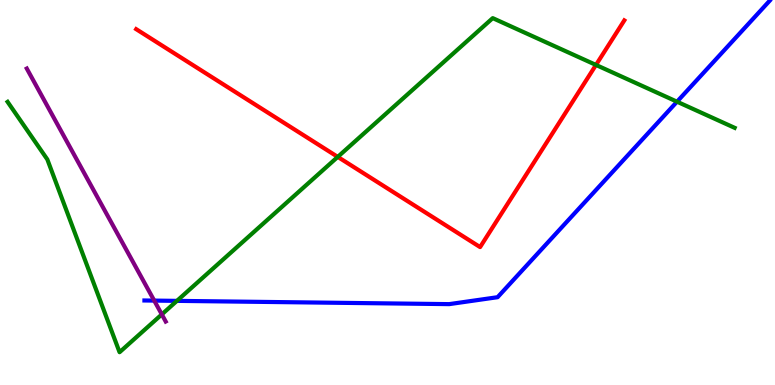[{'lines': ['blue', 'red'], 'intersections': []}, {'lines': ['green', 'red'], 'intersections': [{'x': 4.36, 'y': 5.92}, {'x': 7.69, 'y': 8.31}]}, {'lines': ['purple', 'red'], 'intersections': []}, {'lines': ['blue', 'green'], 'intersections': [{'x': 2.28, 'y': 2.19}, {'x': 8.74, 'y': 7.36}]}, {'lines': ['blue', 'purple'], 'intersections': [{'x': 1.99, 'y': 2.19}]}, {'lines': ['green', 'purple'], 'intersections': [{'x': 2.09, 'y': 1.83}]}]